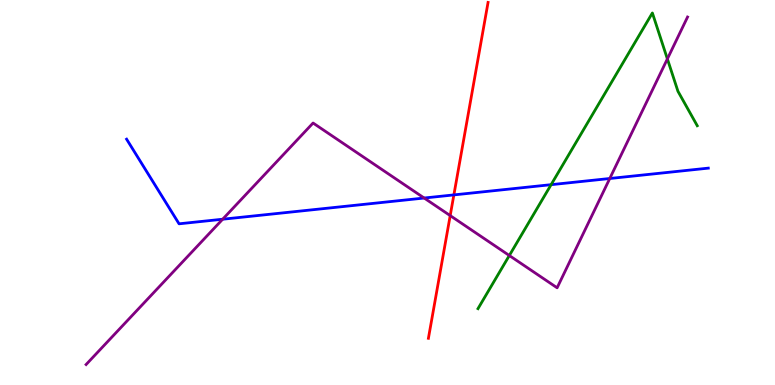[{'lines': ['blue', 'red'], 'intersections': [{'x': 5.86, 'y': 4.94}]}, {'lines': ['green', 'red'], 'intersections': []}, {'lines': ['purple', 'red'], 'intersections': [{'x': 5.81, 'y': 4.4}]}, {'lines': ['blue', 'green'], 'intersections': [{'x': 7.11, 'y': 5.2}]}, {'lines': ['blue', 'purple'], 'intersections': [{'x': 2.87, 'y': 4.31}, {'x': 5.47, 'y': 4.86}, {'x': 7.87, 'y': 5.36}]}, {'lines': ['green', 'purple'], 'intersections': [{'x': 6.57, 'y': 3.36}, {'x': 8.61, 'y': 8.47}]}]